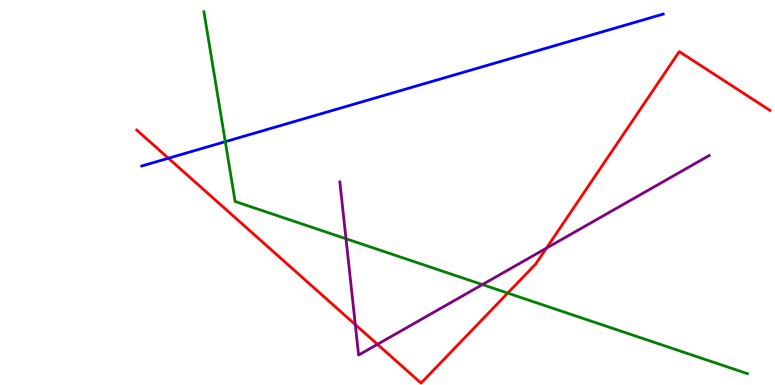[{'lines': ['blue', 'red'], 'intersections': [{'x': 2.17, 'y': 5.89}]}, {'lines': ['green', 'red'], 'intersections': [{'x': 6.55, 'y': 2.39}]}, {'lines': ['purple', 'red'], 'intersections': [{'x': 4.58, 'y': 1.57}, {'x': 4.87, 'y': 1.06}, {'x': 7.05, 'y': 3.55}]}, {'lines': ['blue', 'green'], 'intersections': [{'x': 2.91, 'y': 6.32}]}, {'lines': ['blue', 'purple'], 'intersections': []}, {'lines': ['green', 'purple'], 'intersections': [{'x': 4.46, 'y': 3.8}, {'x': 6.22, 'y': 2.61}]}]